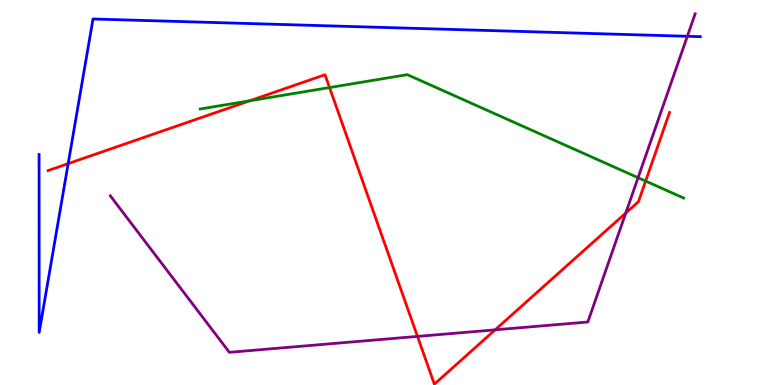[{'lines': ['blue', 'red'], 'intersections': [{'x': 0.88, 'y': 5.75}]}, {'lines': ['green', 'red'], 'intersections': [{'x': 3.22, 'y': 7.38}, {'x': 4.25, 'y': 7.73}, {'x': 8.33, 'y': 5.3}]}, {'lines': ['purple', 'red'], 'intersections': [{'x': 5.39, 'y': 1.26}, {'x': 6.39, 'y': 1.43}, {'x': 8.07, 'y': 4.47}]}, {'lines': ['blue', 'green'], 'intersections': []}, {'lines': ['blue', 'purple'], 'intersections': [{'x': 8.87, 'y': 9.06}]}, {'lines': ['green', 'purple'], 'intersections': [{'x': 8.23, 'y': 5.38}]}]